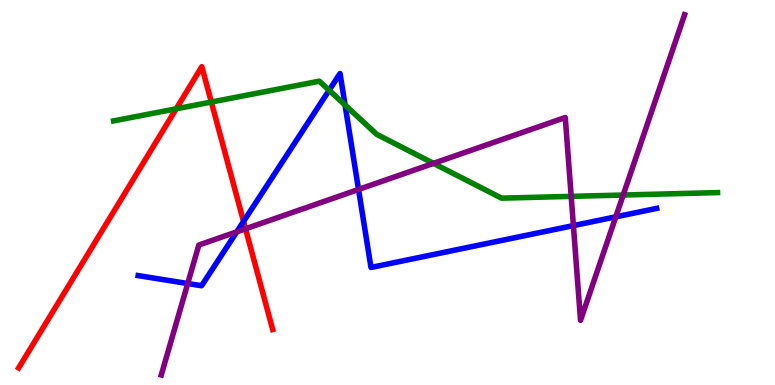[{'lines': ['blue', 'red'], 'intersections': [{'x': 3.14, 'y': 4.25}]}, {'lines': ['green', 'red'], 'intersections': [{'x': 2.27, 'y': 7.17}, {'x': 2.73, 'y': 7.35}]}, {'lines': ['purple', 'red'], 'intersections': [{'x': 3.17, 'y': 4.06}]}, {'lines': ['blue', 'green'], 'intersections': [{'x': 4.25, 'y': 7.66}, {'x': 4.45, 'y': 7.27}]}, {'lines': ['blue', 'purple'], 'intersections': [{'x': 2.42, 'y': 2.64}, {'x': 3.06, 'y': 3.98}, {'x': 4.63, 'y': 5.08}, {'x': 7.4, 'y': 4.14}, {'x': 7.95, 'y': 4.37}]}, {'lines': ['green', 'purple'], 'intersections': [{'x': 5.59, 'y': 5.76}, {'x': 7.37, 'y': 4.9}, {'x': 8.04, 'y': 4.93}]}]